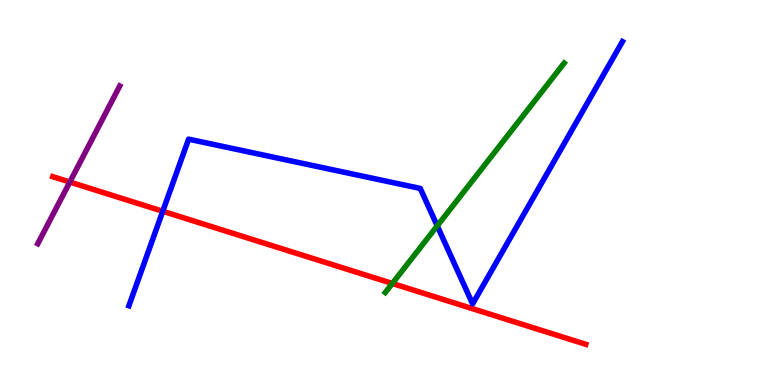[{'lines': ['blue', 'red'], 'intersections': [{'x': 2.1, 'y': 4.51}]}, {'lines': ['green', 'red'], 'intersections': [{'x': 5.06, 'y': 2.64}]}, {'lines': ['purple', 'red'], 'intersections': [{'x': 0.901, 'y': 5.27}]}, {'lines': ['blue', 'green'], 'intersections': [{'x': 5.64, 'y': 4.13}]}, {'lines': ['blue', 'purple'], 'intersections': []}, {'lines': ['green', 'purple'], 'intersections': []}]